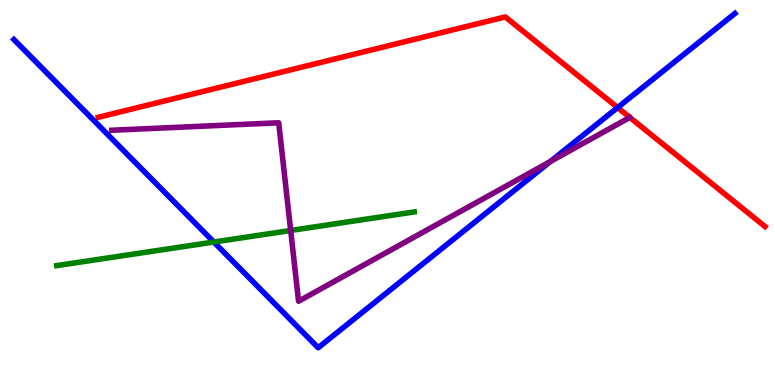[{'lines': ['blue', 'red'], 'intersections': [{'x': 7.97, 'y': 7.21}]}, {'lines': ['green', 'red'], 'intersections': []}, {'lines': ['purple', 'red'], 'intersections': []}, {'lines': ['blue', 'green'], 'intersections': [{'x': 2.76, 'y': 3.71}]}, {'lines': ['blue', 'purple'], 'intersections': [{'x': 7.1, 'y': 5.8}]}, {'lines': ['green', 'purple'], 'intersections': [{'x': 3.75, 'y': 4.01}]}]